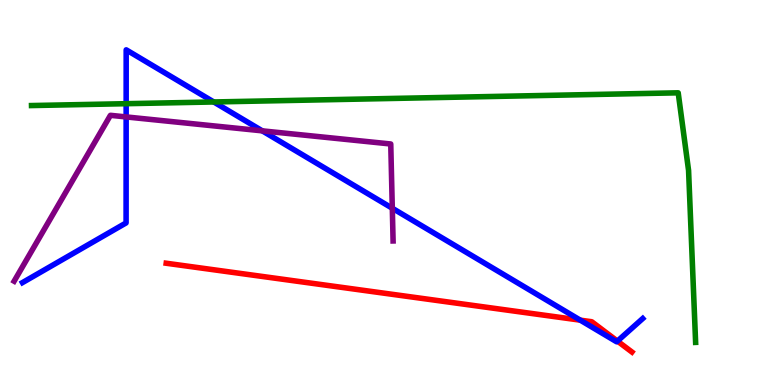[{'lines': ['blue', 'red'], 'intersections': [{'x': 7.49, 'y': 1.68}, {'x': 7.97, 'y': 1.14}]}, {'lines': ['green', 'red'], 'intersections': []}, {'lines': ['purple', 'red'], 'intersections': []}, {'lines': ['blue', 'green'], 'intersections': [{'x': 1.63, 'y': 7.31}, {'x': 2.76, 'y': 7.35}]}, {'lines': ['blue', 'purple'], 'intersections': [{'x': 1.63, 'y': 6.96}, {'x': 3.38, 'y': 6.6}, {'x': 5.06, 'y': 4.59}]}, {'lines': ['green', 'purple'], 'intersections': []}]